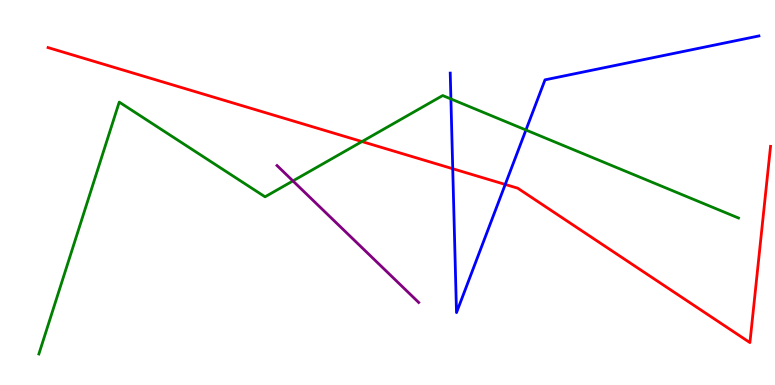[{'lines': ['blue', 'red'], 'intersections': [{'x': 5.84, 'y': 5.62}, {'x': 6.52, 'y': 5.21}]}, {'lines': ['green', 'red'], 'intersections': [{'x': 4.67, 'y': 6.32}]}, {'lines': ['purple', 'red'], 'intersections': []}, {'lines': ['blue', 'green'], 'intersections': [{'x': 5.82, 'y': 7.43}, {'x': 6.79, 'y': 6.62}]}, {'lines': ['blue', 'purple'], 'intersections': []}, {'lines': ['green', 'purple'], 'intersections': [{'x': 3.78, 'y': 5.3}]}]